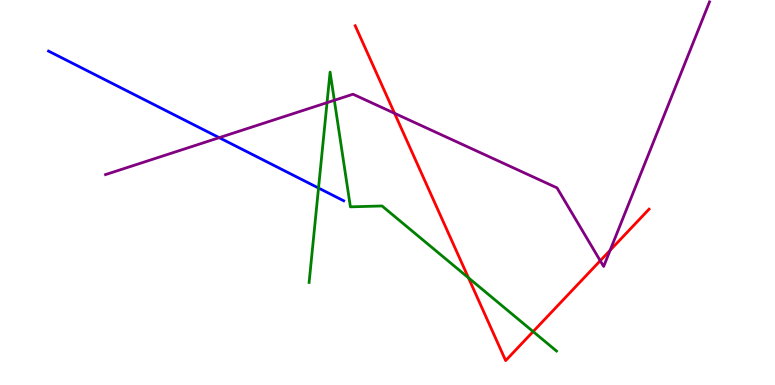[{'lines': ['blue', 'red'], 'intersections': []}, {'lines': ['green', 'red'], 'intersections': [{'x': 6.04, 'y': 2.78}, {'x': 6.88, 'y': 1.39}]}, {'lines': ['purple', 'red'], 'intersections': [{'x': 5.09, 'y': 7.06}, {'x': 7.75, 'y': 3.23}, {'x': 7.87, 'y': 3.5}]}, {'lines': ['blue', 'green'], 'intersections': [{'x': 4.11, 'y': 5.12}]}, {'lines': ['blue', 'purple'], 'intersections': [{'x': 2.83, 'y': 6.42}]}, {'lines': ['green', 'purple'], 'intersections': [{'x': 4.22, 'y': 7.33}, {'x': 4.31, 'y': 7.4}]}]